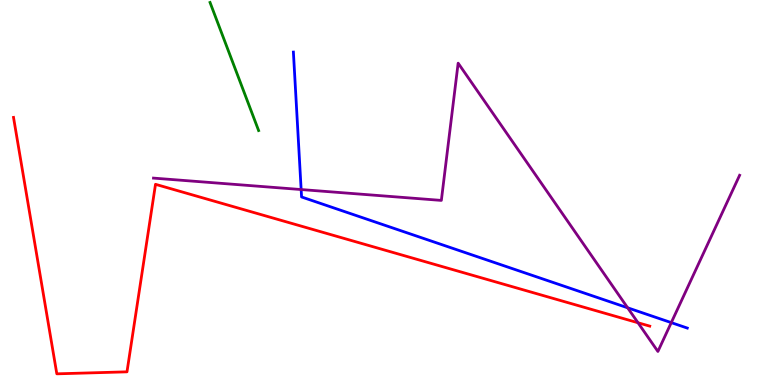[{'lines': ['blue', 'red'], 'intersections': []}, {'lines': ['green', 'red'], 'intersections': []}, {'lines': ['purple', 'red'], 'intersections': [{'x': 8.23, 'y': 1.62}]}, {'lines': ['blue', 'green'], 'intersections': []}, {'lines': ['blue', 'purple'], 'intersections': [{'x': 3.89, 'y': 5.08}, {'x': 8.1, 'y': 2.01}, {'x': 8.66, 'y': 1.62}]}, {'lines': ['green', 'purple'], 'intersections': []}]